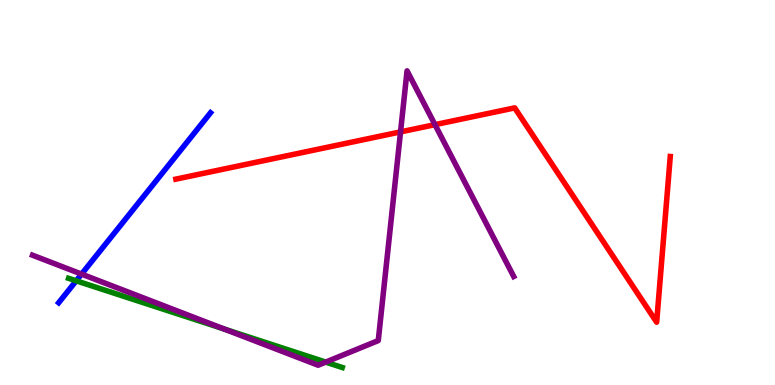[{'lines': ['blue', 'red'], 'intersections': []}, {'lines': ['green', 'red'], 'intersections': []}, {'lines': ['purple', 'red'], 'intersections': [{'x': 5.17, 'y': 6.57}, {'x': 5.61, 'y': 6.76}]}, {'lines': ['blue', 'green'], 'intersections': [{'x': 0.983, 'y': 2.71}]}, {'lines': ['blue', 'purple'], 'intersections': [{'x': 1.05, 'y': 2.88}]}, {'lines': ['green', 'purple'], 'intersections': [{'x': 2.89, 'y': 1.46}, {'x': 4.2, 'y': 0.595}]}]